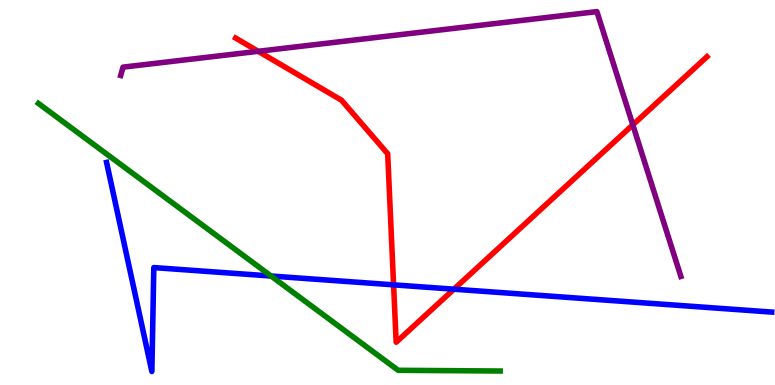[{'lines': ['blue', 'red'], 'intersections': [{'x': 5.08, 'y': 2.6}, {'x': 5.86, 'y': 2.49}]}, {'lines': ['green', 'red'], 'intersections': []}, {'lines': ['purple', 'red'], 'intersections': [{'x': 3.33, 'y': 8.67}, {'x': 8.17, 'y': 6.76}]}, {'lines': ['blue', 'green'], 'intersections': [{'x': 3.5, 'y': 2.83}]}, {'lines': ['blue', 'purple'], 'intersections': []}, {'lines': ['green', 'purple'], 'intersections': []}]